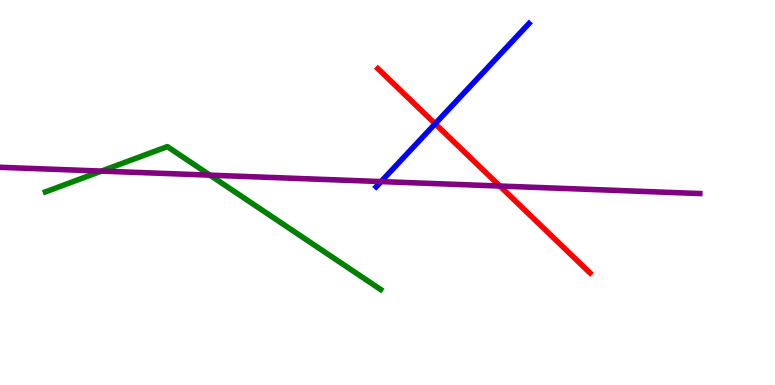[{'lines': ['blue', 'red'], 'intersections': [{'x': 5.61, 'y': 6.78}]}, {'lines': ['green', 'red'], 'intersections': []}, {'lines': ['purple', 'red'], 'intersections': [{'x': 6.45, 'y': 5.17}]}, {'lines': ['blue', 'green'], 'intersections': []}, {'lines': ['blue', 'purple'], 'intersections': [{'x': 4.92, 'y': 5.28}]}, {'lines': ['green', 'purple'], 'intersections': [{'x': 1.31, 'y': 5.56}, {'x': 2.71, 'y': 5.45}]}]